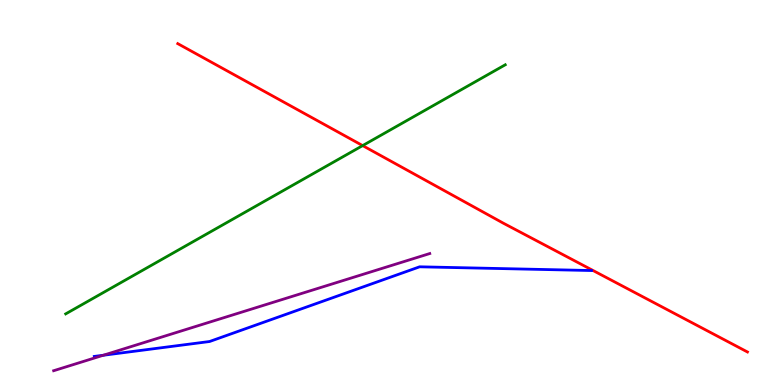[{'lines': ['blue', 'red'], 'intersections': []}, {'lines': ['green', 'red'], 'intersections': [{'x': 4.68, 'y': 6.22}]}, {'lines': ['purple', 'red'], 'intersections': []}, {'lines': ['blue', 'green'], 'intersections': []}, {'lines': ['blue', 'purple'], 'intersections': [{'x': 1.33, 'y': 0.772}]}, {'lines': ['green', 'purple'], 'intersections': []}]